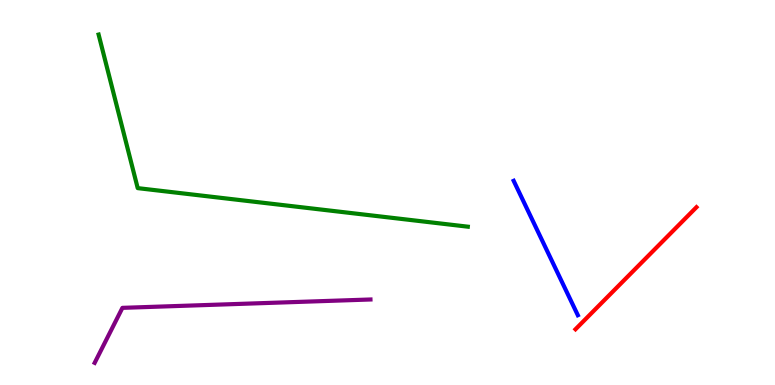[{'lines': ['blue', 'red'], 'intersections': []}, {'lines': ['green', 'red'], 'intersections': []}, {'lines': ['purple', 'red'], 'intersections': []}, {'lines': ['blue', 'green'], 'intersections': []}, {'lines': ['blue', 'purple'], 'intersections': []}, {'lines': ['green', 'purple'], 'intersections': []}]